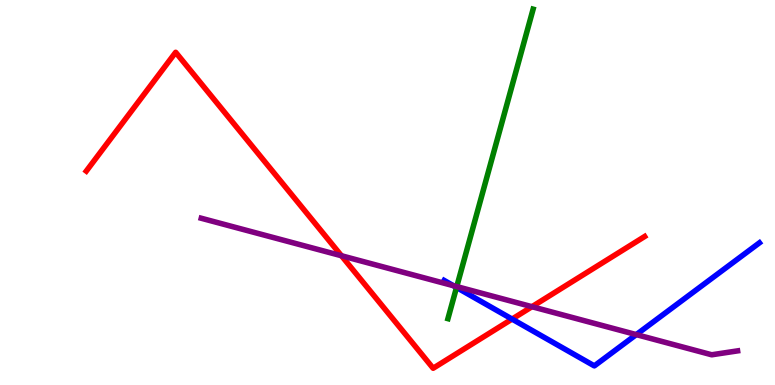[{'lines': ['blue', 'red'], 'intersections': [{'x': 6.61, 'y': 1.71}]}, {'lines': ['green', 'red'], 'intersections': []}, {'lines': ['purple', 'red'], 'intersections': [{'x': 4.41, 'y': 3.36}, {'x': 6.86, 'y': 2.03}]}, {'lines': ['blue', 'green'], 'intersections': [{'x': 5.89, 'y': 2.53}]}, {'lines': ['blue', 'purple'], 'intersections': [{'x': 5.85, 'y': 2.58}, {'x': 8.21, 'y': 1.31}]}, {'lines': ['green', 'purple'], 'intersections': [{'x': 5.89, 'y': 2.56}]}]